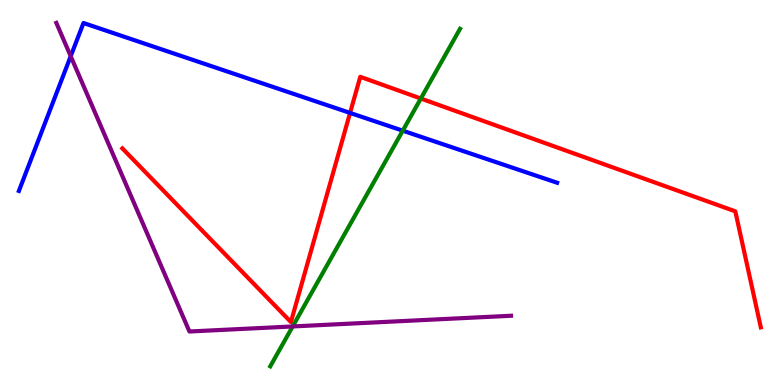[{'lines': ['blue', 'red'], 'intersections': [{'x': 4.52, 'y': 7.07}]}, {'lines': ['green', 'red'], 'intersections': [{'x': 5.43, 'y': 7.44}]}, {'lines': ['purple', 'red'], 'intersections': []}, {'lines': ['blue', 'green'], 'intersections': [{'x': 5.2, 'y': 6.61}]}, {'lines': ['blue', 'purple'], 'intersections': [{'x': 0.912, 'y': 8.54}]}, {'lines': ['green', 'purple'], 'intersections': [{'x': 3.78, 'y': 1.52}]}]